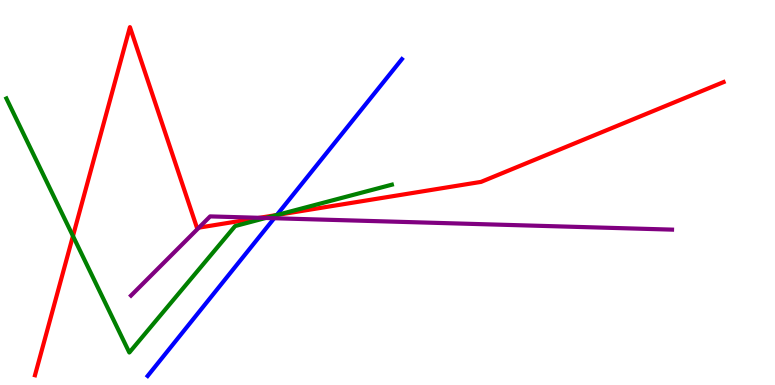[{'lines': ['blue', 'red'], 'intersections': [{'x': 3.57, 'y': 4.42}]}, {'lines': ['green', 'red'], 'intersections': [{'x': 0.941, 'y': 3.87}, {'x': 3.58, 'y': 4.42}]}, {'lines': ['purple', 'red'], 'intersections': [{'x': 2.57, 'y': 4.09}, {'x': 3.35, 'y': 4.34}]}, {'lines': ['blue', 'green'], 'intersections': [{'x': 3.57, 'y': 4.41}]}, {'lines': ['blue', 'purple'], 'intersections': [{'x': 3.54, 'y': 4.33}]}, {'lines': ['green', 'purple'], 'intersections': [{'x': 3.43, 'y': 4.34}]}]